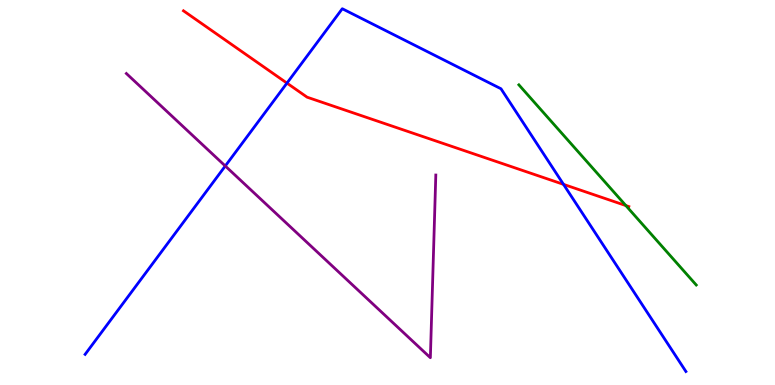[{'lines': ['blue', 'red'], 'intersections': [{'x': 3.7, 'y': 7.84}, {'x': 7.27, 'y': 5.21}]}, {'lines': ['green', 'red'], 'intersections': [{'x': 8.08, 'y': 4.66}]}, {'lines': ['purple', 'red'], 'intersections': []}, {'lines': ['blue', 'green'], 'intersections': []}, {'lines': ['blue', 'purple'], 'intersections': [{'x': 2.91, 'y': 5.69}]}, {'lines': ['green', 'purple'], 'intersections': []}]